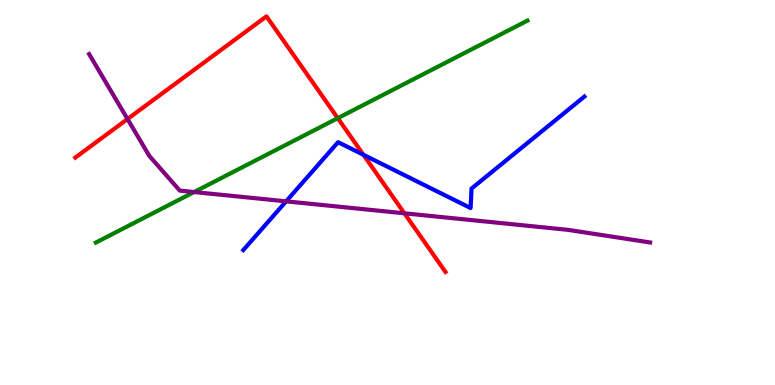[{'lines': ['blue', 'red'], 'intersections': [{'x': 4.69, 'y': 5.98}]}, {'lines': ['green', 'red'], 'intersections': [{'x': 4.36, 'y': 6.93}]}, {'lines': ['purple', 'red'], 'intersections': [{'x': 1.65, 'y': 6.91}, {'x': 5.22, 'y': 4.46}]}, {'lines': ['blue', 'green'], 'intersections': []}, {'lines': ['blue', 'purple'], 'intersections': [{'x': 3.69, 'y': 4.77}]}, {'lines': ['green', 'purple'], 'intersections': [{'x': 2.5, 'y': 5.01}]}]